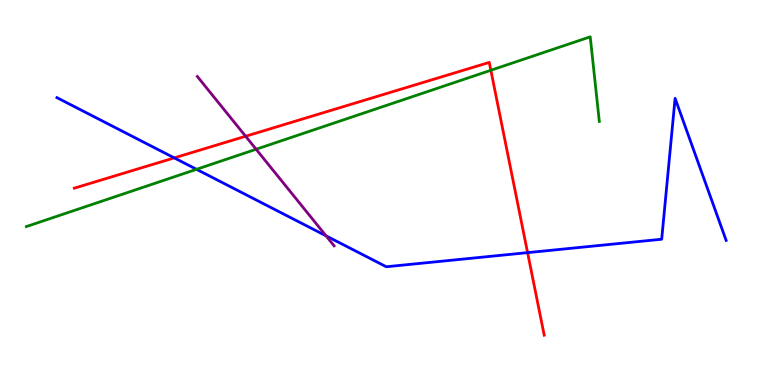[{'lines': ['blue', 'red'], 'intersections': [{'x': 2.25, 'y': 5.9}, {'x': 6.81, 'y': 3.44}]}, {'lines': ['green', 'red'], 'intersections': [{'x': 6.33, 'y': 8.17}]}, {'lines': ['purple', 'red'], 'intersections': [{'x': 3.17, 'y': 6.46}]}, {'lines': ['blue', 'green'], 'intersections': [{'x': 2.54, 'y': 5.6}]}, {'lines': ['blue', 'purple'], 'intersections': [{'x': 4.21, 'y': 3.87}]}, {'lines': ['green', 'purple'], 'intersections': [{'x': 3.3, 'y': 6.12}]}]